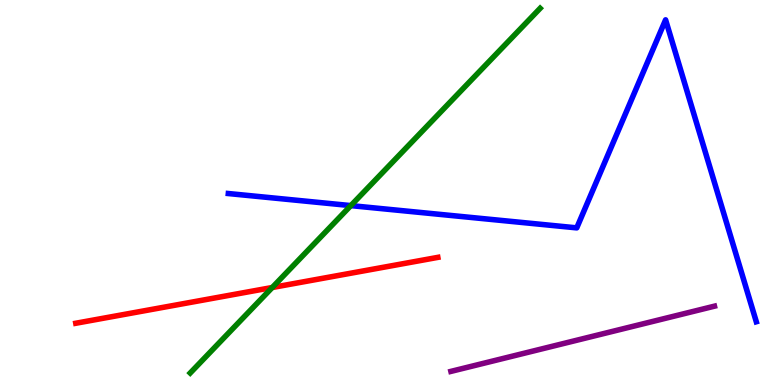[{'lines': ['blue', 'red'], 'intersections': []}, {'lines': ['green', 'red'], 'intersections': [{'x': 3.51, 'y': 2.53}]}, {'lines': ['purple', 'red'], 'intersections': []}, {'lines': ['blue', 'green'], 'intersections': [{'x': 4.53, 'y': 4.66}]}, {'lines': ['blue', 'purple'], 'intersections': []}, {'lines': ['green', 'purple'], 'intersections': []}]